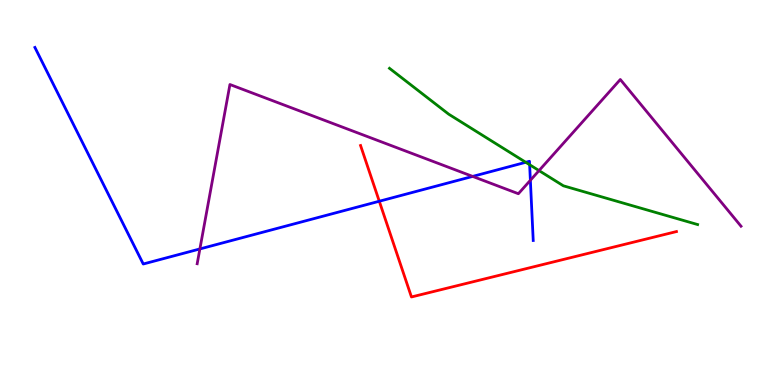[{'lines': ['blue', 'red'], 'intersections': [{'x': 4.89, 'y': 4.77}]}, {'lines': ['green', 'red'], 'intersections': []}, {'lines': ['purple', 'red'], 'intersections': []}, {'lines': ['blue', 'green'], 'intersections': [{'x': 6.78, 'y': 5.78}, {'x': 6.83, 'y': 5.72}]}, {'lines': ['blue', 'purple'], 'intersections': [{'x': 2.58, 'y': 3.53}, {'x': 6.1, 'y': 5.42}, {'x': 6.84, 'y': 5.32}]}, {'lines': ['green', 'purple'], 'intersections': [{'x': 6.96, 'y': 5.57}]}]